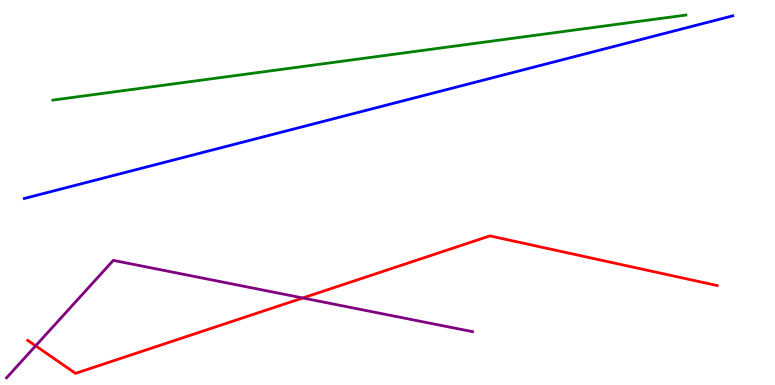[{'lines': ['blue', 'red'], 'intersections': []}, {'lines': ['green', 'red'], 'intersections': []}, {'lines': ['purple', 'red'], 'intersections': [{'x': 0.46, 'y': 1.02}, {'x': 3.91, 'y': 2.26}]}, {'lines': ['blue', 'green'], 'intersections': []}, {'lines': ['blue', 'purple'], 'intersections': []}, {'lines': ['green', 'purple'], 'intersections': []}]